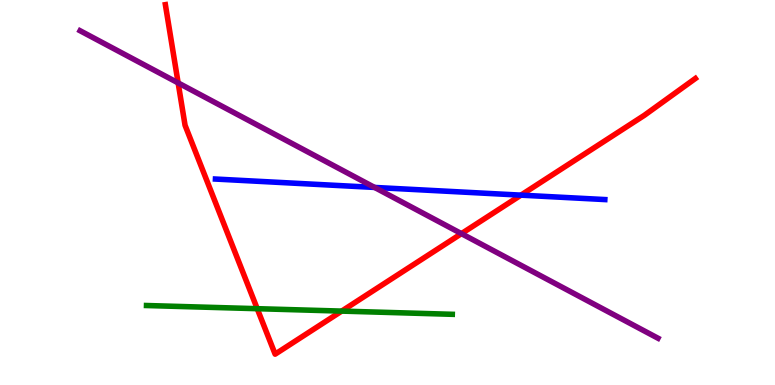[{'lines': ['blue', 'red'], 'intersections': [{'x': 6.72, 'y': 4.93}]}, {'lines': ['green', 'red'], 'intersections': [{'x': 3.32, 'y': 1.98}, {'x': 4.41, 'y': 1.92}]}, {'lines': ['purple', 'red'], 'intersections': [{'x': 2.3, 'y': 7.85}, {'x': 5.95, 'y': 3.93}]}, {'lines': ['blue', 'green'], 'intersections': []}, {'lines': ['blue', 'purple'], 'intersections': [{'x': 4.83, 'y': 5.13}]}, {'lines': ['green', 'purple'], 'intersections': []}]